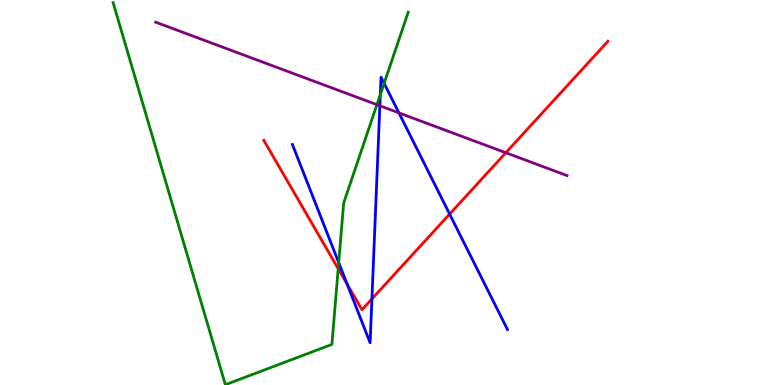[{'lines': ['blue', 'red'], 'intersections': [{'x': 4.48, 'y': 2.62}, {'x': 4.8, 'y': 2.24}, {'x': 5.8, 'y': 4.44}]}, {'lines': ['green', 'red'], 'intersections': [{'x': 4.36, 'y': 3.02}]}, {'lines': ['purple', 'red'], 'intersections': [{'x': 6.53, 'y': 6.03}]}, {'lines': ['blue', 'green'], 'intersections': [{'x': 4.37, 'y': 3.18}, {'x': 4.91, 'y': 7.54}, {'x': 4.96, 'y': 7.83}]}, {'lines': ['blue', 'purple'], 'intersections': [{'x': 4.9, 'y': 7.25}, {'x': 5.15, 'y': 7.07}]}, {'lines': ['green', 'purple'], 'intersections': [{'x': 4.86, 'y': 7.28}]}]